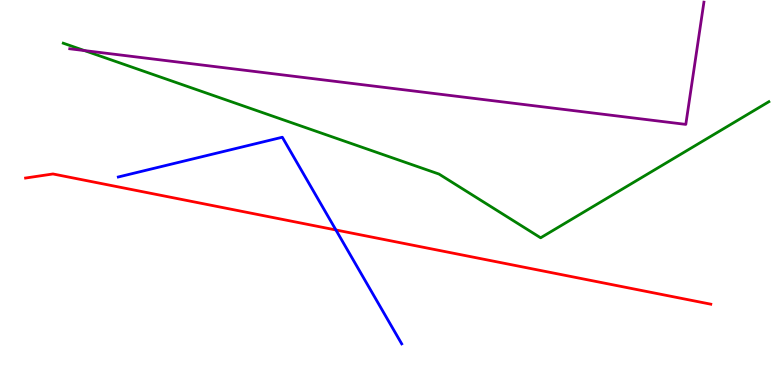[{'lines': ['blue', 'red'], 'intersections': [{'x': 4.33, 'y': 4.03}]}, {'lines': ['green', 'red'], 'intersections': []}, {'lines': ['purple', 'red'], 'intersections': []}, {'lines': ['blue', 'green'], 'intersections': []}, {'lines': ['blue', 'purple'], 'intersections': []}, {'lines': ['green', 'purple'], 'intersections': [{'x': 1.09, 'y': 8.69}]}]